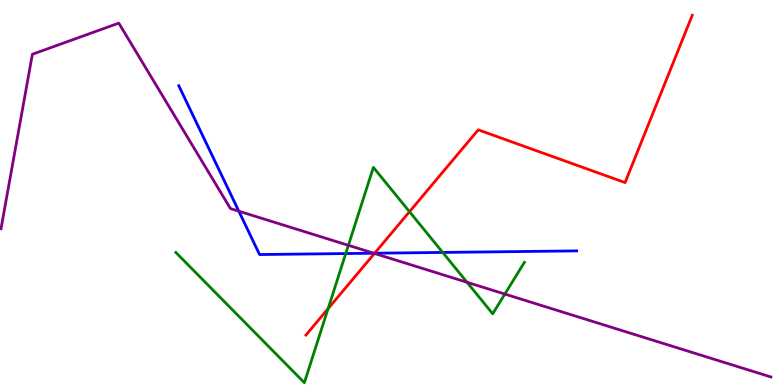[{'lines': ['blue', 'red'], 'intersections': [{'x': 4.83, 'y': 3.42}]}, {'lines': ['green', 'red'], 'intersections': [{'x': 4.23, 'y': 1.98}, {'x': 5.28, 'y': 4.5}]}, {'lines': ['purple', 'red'], 'intersections': [{'x': 4.83, 'y': 3.42}]}, {'lines': ['blue', 'green'], 'intersections': [{'x': 4.46, 'y': 3.41}, {'x': 5.71, 'y': 3.44}]}, {'lines': ['blue', 'purple'], 'intersections': [{'x': 3.08, 'y': 4.51}, {'x': 4.82, 'y': 3.42}]}, {'lines': ['green', 'purple'], 'intersections': [{'x': 4.5, 'y': 3.63}, {'x': 6.03, 'y': 2.67}, {'x': 6.51, 'y': 2.36}]}]